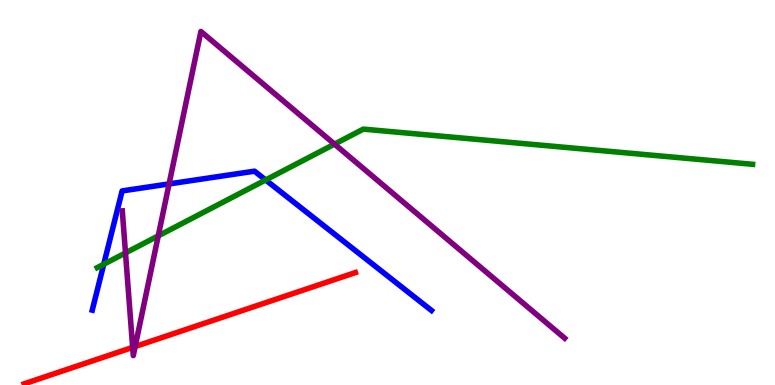[{'lines': ['blue', 'red'], 'intersections': []}, {'lines': ['green', 'red'], 'intersections': []}, {'lines': ['purple', 'red'], 'intersections': [{'x': 1.71, 'y': 0.977}, {'x': 1.74, 'y': 0.999}]}, {'lines': ['blue', 'green'], 'intersections': [{'x': 1.34, 'y': 3.14}, {'x': 3.43, 'y': 5.33}]}, {'lines': ['blue', 'purple'], 'intersections': [{'x': 2.18, 'y': 5.22}]}, {'lines': ['green', 'purple'], 'intersections': [{'x': 1.62, 'y': 3.43}, {'x': 2.04, 'y': 3.87}, {'x': 4.32, 'y': 6.26}]}]